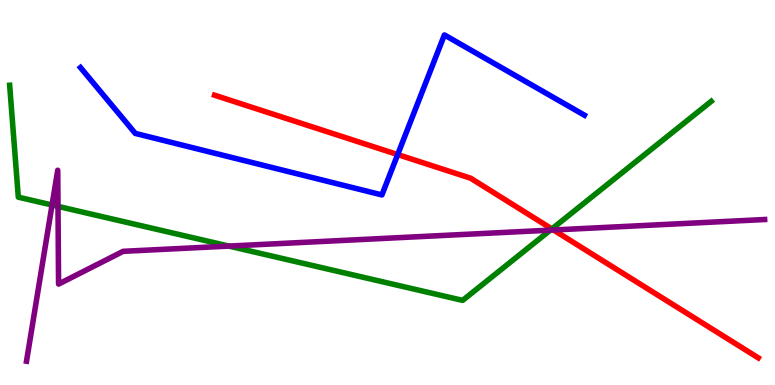[{'lines': ['blue', 'red'], 'intersections': [{'x': 5.13, 'y': 5.99}]}, {'lines': ['green', 'red'], 'intersections': [{'x': 7.12, 'y': 4.05}]}, {'lines': ['purple', 'red'], 'intersections': [{'x': 7.14, 'y': 4.03}]}, {'lines': ['blue', 'green'], 'intersections': []}, {'lines': ['blue', 'purple'], 'intersections': []}, {'lines': ['green', 'purple'], 'intersections': [{'x': 0.672, 'y': 4.68}, {'x': 0.748, 'y': 4.64}, {'x': 2.95, 'y': 3.61}, {'x': 7.1, 'y': 4.02}]}]